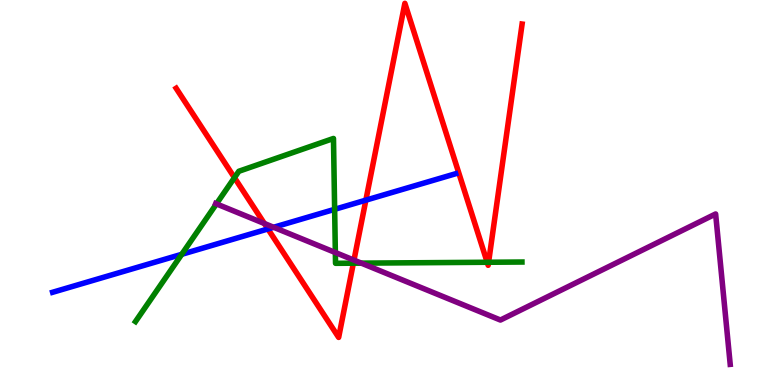[{'lines': ['blue', 'red'], 'intersections': [{'x': 3.46, 'y': 4.05}, {'x': 4.72, 'y': 4.8}]}, {'lines': ['green', 'red'], 'intersections': [{'x': 3.03, 'y': 5.39}, {'x': 4.56, 'y': 3.16}, {'x': 6.29, 'y': 3.19}, {'x': 6.3, 'y': 3.19}]}, {'lines': ['purple', 'red'], 'intersections': [{'x': 3.41, 'y': 4.19}, {'x': 4.57, 'y': 3.24}]}, {'lines': ['blue', 'green'], 'intersections': [{'x': 2.35, 'y': 3.39}, {'x': 4.32, 'y': 4.56}]}, {'lines': ['blue', 'purple'], 'intersections': [{'x': 3.53, 'y': 4.1}]}, {'lines': ['green', 'purple'], 'intersections': [{'x': 2.79, 'y': 4.7}, {'x': 4.33, 'y': 3.44}, {'x': 4.66, 'y': 3.17}]}]